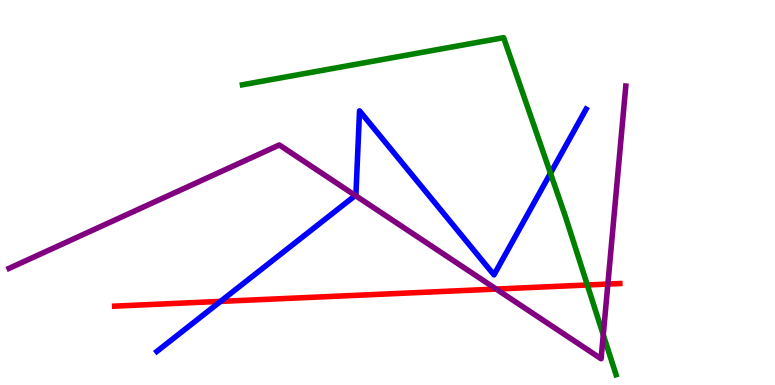[{'lines': ['blue', 'red'], 'intersections': [{'x': 2.85, 'y': 2.17}]}, {'lines': ['green', 'red'], 'intersections': [{'x': 7.58, 'y': 2.6}]}, {'lines': ['purple', 'red'], 'intersections': [{'x': 6.4, 'y': 2.49}, {'x': 7.84, 'y': 2.62}]}, {'lines': ['blue', 'green'], 'intersections': [{'x': 7.1, 'y': 5.5}]}, {'lines': ['blue', 'purple'], 'intersections': [{'x': 4.59, 'y': 4.92}]}, {'lines': ['green', 'purple'], 'intersections': [{'x': 7.78, 'y': 1.3}]}]